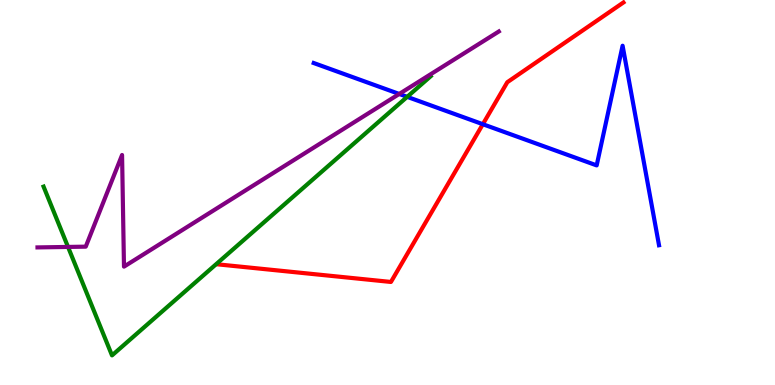[{'lines': ['blue', 'red'], 'intersections': [{'x': 6.23, 'y': 6.77}]}, {'lines': ['green', 'red'], 'intersections': []}, {'lines': ['purple', 'red'], 'intersections': []}, {'lines': ['blue', 'green'], 'intersections': [{'x': 5.25, 'y': 7.48}]}, {'lines': ['blue', 'purple'], 'intersections': [{'x': 5.15, 'y': 7.56}]}, {'lines': ['green', 'purple'], 'intersections': [{'x': 0.878, 'y': 3.59}]}]